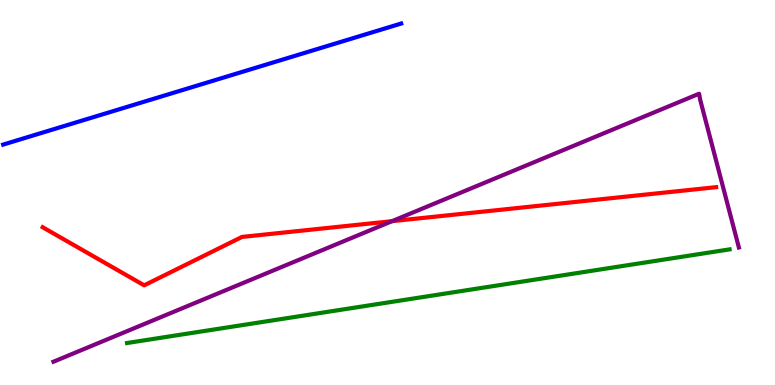[{'lines': ['blue', 'red'], 'intersections': []}, {'lines': ['green', 'red'], 'intersections': []}, {'lines': ['purple', 'red'], 'intersections': [{'x': 5.06, 'y': 4.26}]}, {'lines': ['blue', 'green'], 'intersections': []}, {'lines': ['blue', 'purple'], 'intersections': []}, {'lines': ['green', 'purple'], 'intersections': []}]